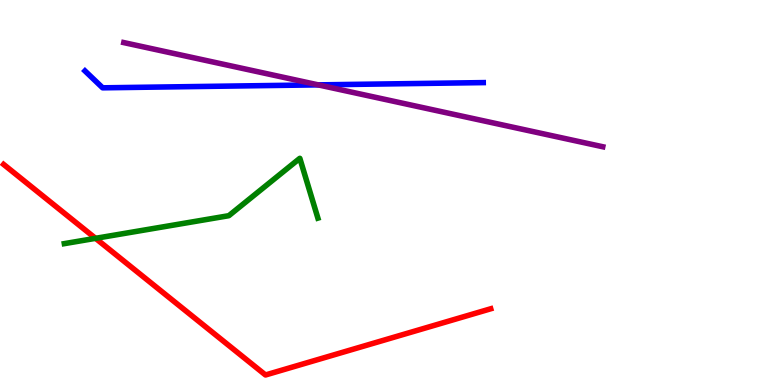[{'lines': ['blue', 'red'], 'intersections': []}, {'lines': ['green', 'red'], 'intersections': [{'x': 1.23, 'y': 3.81}]}, {'lines': ['purple', 'red'], 'intersections': []}, {'lines': ['blue', 'green'], 'intersections': []}, {'lines': ['blue', 'purple'], 'intersections': [{'x': 4.11, 'y': 7.8}]}, {'lines': ['green', 'purple'], 'intersections': []}]